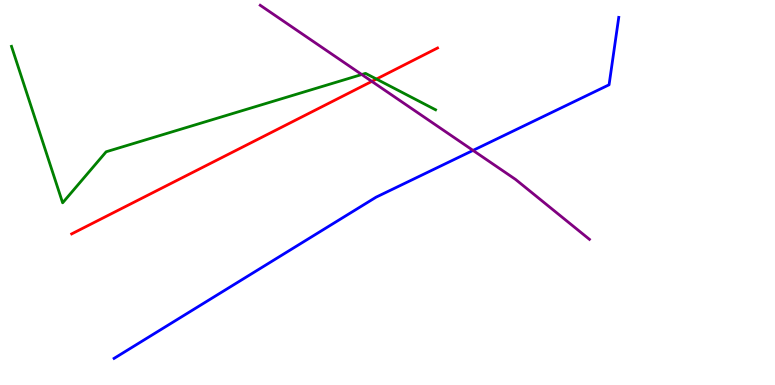[{'lines': ['blue', 'red'], 'intersections': []}, {'lines': ['green', 'red'], 'intersections': [{'x': 4.86, 'y': 7.95}]}, {'lines': ['purple', 'red'], 'intersections': [{'x': 4.8, 'y': 7.89}]}, {'lines': ['blue', 'green'], 'intersections': []}, {'lines': ['blue', 'purple'], 'intersections': [{'x': 6.1, 'y': 6.09}]}, {'lines': ['green', 'purple'], 'intersections': [{'x': 4.67, 'y': 8.06}]}]